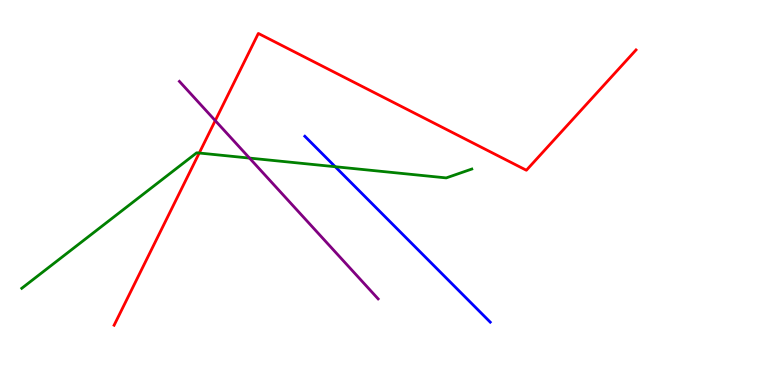[{'lines': ['blue', 'red'], 'intersections': []}, {'lines': ['green', 'red'], 'intersections': [{'x': 2.57, 'y': 6.03}]}, {'lines': ['purple', 'red'], 'intersections': [{'x': 2.78, 'y': 6.87}]}, {'lines': ['blue', 'green'], 'intersections': [{'x': 4.33, 'y': 5.67}]}, {'lines': ['blue', 'purple'], 'intersections': []}, {'lines': ['green', 'purple'], 'intersections': [{'x': 3.22, 'y': 5.89}]}]